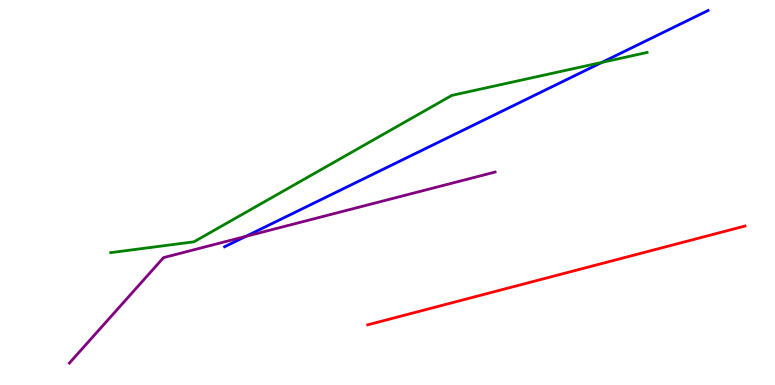[{'lines': ['blue', 'red'], 'intersections': []}, {'lines': ['green', 'red'], 'intersections': []}, {'lines': ['purple', 'red'], 'intersections': []}, {'lines': ['blue', 'green'], 'intersections': [{'x': 7.77, 'y': 8.38}]}, {'lines': ['blue', 'purple'], 'intersections': [{'x': 3.17, 'y': 3.86}]}, {'lines': ['green', 'purple'], 'intersections': []}]